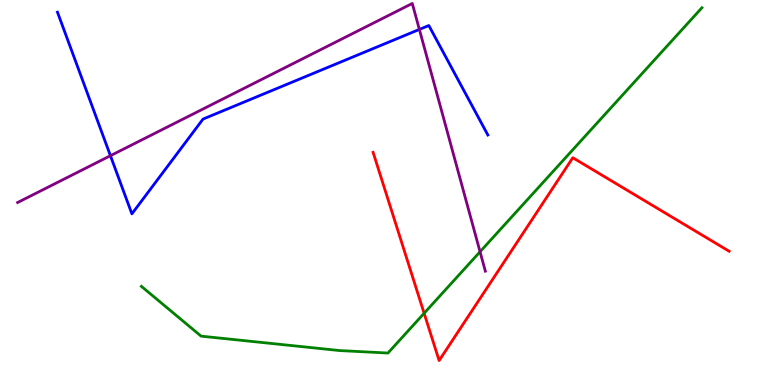[{'lines': ['blue', 'red'], 'intersections': []}, {'lines': ['green', 'red'], 'intersections': [{'x': 5.47, 'y': 1.86}]}, {'lines': ['purple', 'red'], 'intersections': []}, {'lines': ['blue', 'green'], 'intersections': []}, {'lines': ['blue', 'purple'], 'intersections': [{'x': 1.42, 'y': 5.96}, {'x': 5.41, 'y': 9.24}]}, {'lines': ['green', 'purple'], 'intersections': [{'x': 6.19, 'y': 3.46}]}]